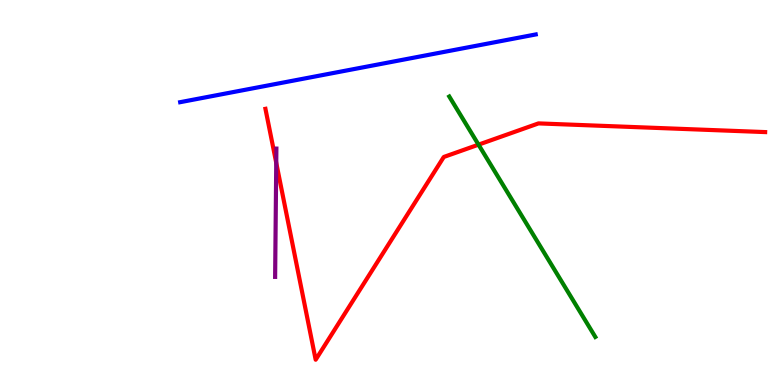[{'lines': ['blue', 'red'], 'intersections': []}, {'lines': ['green', 'red'], 'intersections': [{'x': 6.17, 'y': 6.24}]}, {'lines': ['purple', 'red'], 'intersections': [{'x': 3.56, 'y': 5.77}]}, {'lines': ['blue', 'green'], 'intersections': []}, {'lines': ['blue', 'purple'], 'intersections': []}, {'lines': ['green', 'purple'], 'intersections': []}]